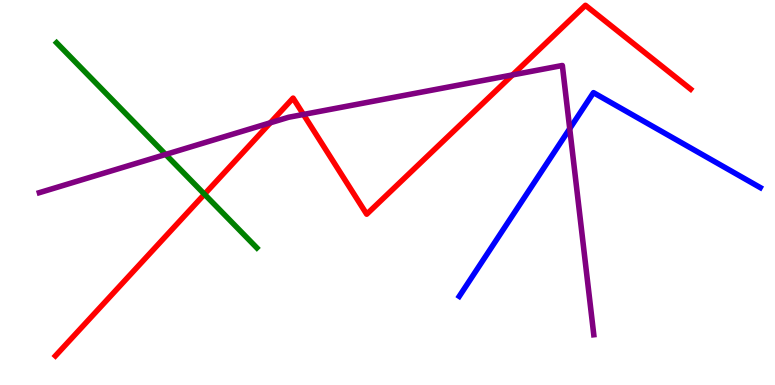[{'lines': ['blue', 'red'], 'intersections': []}, {'lines': ['green', 'red'], 'intersections': [{'x': 2.64, 'y': 4.96}]}, {'lines': ['purple', 'red'], 'intersections': [{'x': 3.49, 'y': 6.81}, {'x': 3.92, 'y': 7.03}, {'x': 6.61, 'y': 8.05}]}, {'lines': ['blue', 'green'], 'intersections': []}, {'lines': ['blue', 'purple'], 'intersections': [{'x': 7.35, 'y': 6.66}]}, {'lines': ['green', 'purple'], 'intersections': [{'x': 2.14, 'y': 5.99}]}]